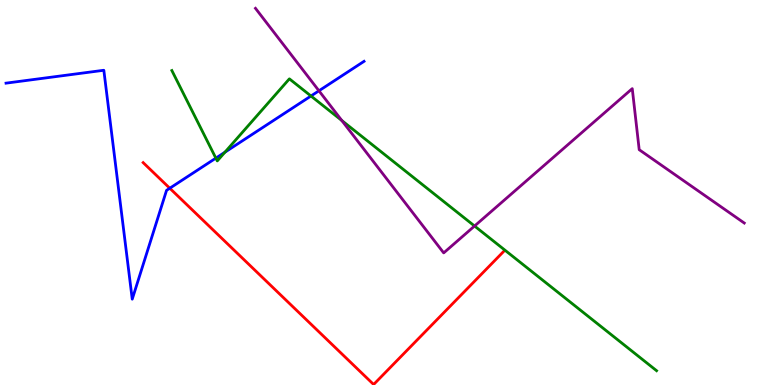[{'lines': ['blue', 'red'], 'intersections': [{'x': 2.19, 'y': 5.11}]}, {'lines': ['green', 'red'], 'intersections': []}, {'lines': ['purple', 'red'], 'intersections': []}, {'lines': ['blue', 'green'], 'intersections': [{'x': 2.79, 'y': 5.89}, {'x': 2.9, 'y': 6.05}, {'x': 4.01, 'y': 7.51}]}, {'lines': ['blue', 'purple'], 'intersections': [{'x': 4.12, 'y': 7.64}]}, {'lines': ['green', 'purple'], 'intersections': [{'x': 4.41, 'y': 6.87}, {'x': 6.12, 'y': 4.13}]}]